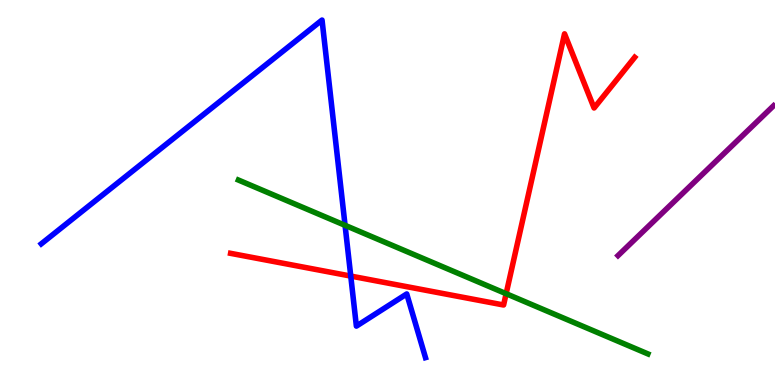[{'lines': ['blue', 'red'], 'intersections': [{'x': 4.53, 'y': 2.83}]}, {'lines': ['green', 'red'], 'intersections': [{'x': 6.53, 'y': 2.37}]}, {'lines': ['purple', 'red'], 'intersections': []}, {'lines': ['blue', 'green'], 'intersections': [{'x': 4.45, 'y': 4.15}]}, {'lines': ['blue', 'purple'], 'intersections': []}, {'lines': ['green', 'purple'], 'intersections': []}]